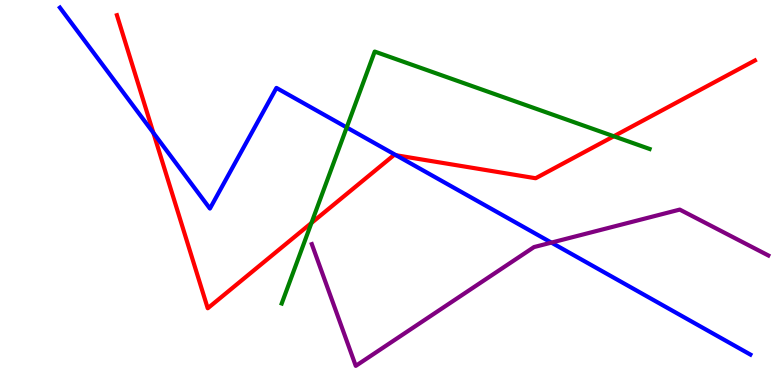[{'lines': ['blue', 'red'], 'intersections': [{'x': 1.98, 'y': 6.55}, {'x': 5.11, 'y': 5.97}]}, {'lines': ['green', 'red'], 'intersections': [{'x': 4.02, 'y': 4.21}, {'x': 7.92, 'y': 6.46}]}, {'lines': ['purple', 'red'], 'intersections': []}, {'lines': ['blue', 'green'], 'intersections': [{'x': 4.47, 'y': 6.69}]}, {'lines': ['blue', 'purple'], 'intersections': [{'x': 7.11, 'y': 3.7}]}, {'lines': ['green', 'purple'], 'intersections': []}]